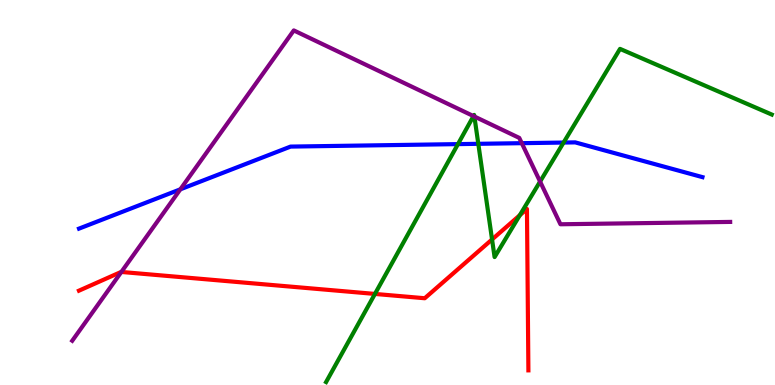[{'lines': ['blue', 'red'], 'intersections': []}, {'lines': ['green', 'red'], 'intersections': [{'x': 4.84, 'y': 2.37}, {'x': 6.35, 'y': 3.78}, {'x': 6.71, 'y': 4.41}]}, {'lines': ['purple', 'red'], 'intersections': [{'x': 1.57, 'y': 2.94}]}, {'lines': ['blue', 'green'], 'intersections': [{'x': 5.91, 'y': 6.26}, {'x': 6.17, 'y': 6.26}, {'x': 7.27, 'y': 6.3}]}, {'lines': ['blue', 'purple'], 'intersections': [{'x': 2.33, 'y': 5.08}, {'x': 6.73, 'y': 6.28}]}, {'lines': ['green', 'purple'], 'intersections': [{'x': 6.11, 'y': 6.98}, {'x': 6.12, 'y': 6.97}, {'x': 6.97, 'y': 5.28}]}]